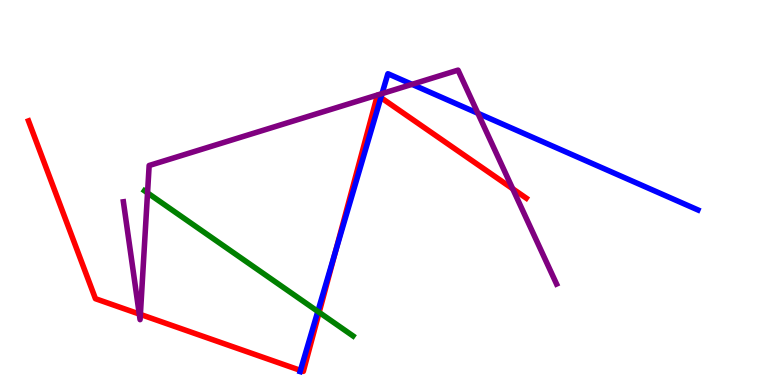[{'lines': ['blue', 'red'], 'intersections': [{'x': 3.88, 'y': 0.379}, {'x': 4.33, 'y': 3.45}, {'x': 4.91, 'y': 7.47}]}, {'lines': ['green', 'red'], 'intersections': [{'x': 4.12, 'y': 1.89}]}, {'lines': ['purple', 'red'], 'intersections': [{'x': 1.8, 'y': 1.84}, {'x': 1.81, 'y': 1.83}, {'x': 6.62, 'y': 5.1}]}, {'lines': ['blue', 'green'], 'intersections': [{'x': 4.1, 'y': 1.91}]}, {'lines': ['blue', 'purple'], 'intersections': [{'x': 4.93, 'y': 7.57}, {'x': 5.32, 'y': 7.81}, {'x': 6.17, 'y': 7.06}]}, {'lines': ['green', 'purple'], 'intersections': [{'x': 1.9, 'y': 4.99}]}]